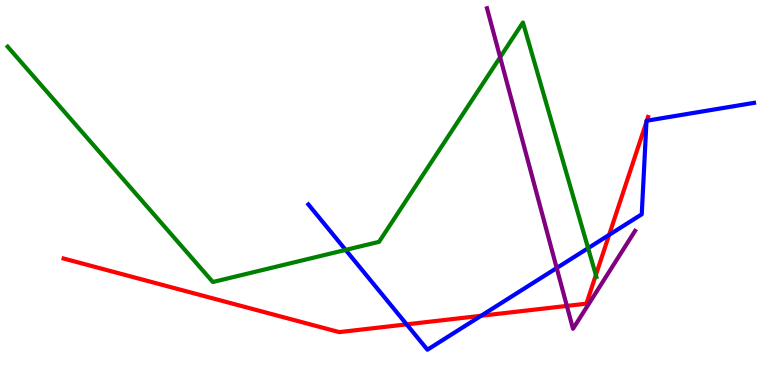[{'lines': ['blue', 'red'], 'intersections': [{'x': 5.25, 'y': 1.57}, {'x': 6.21, 'y': 1.8}, {'x': 7.86, 'y': 3.9}, {'x': 8.34, 'y': 6.83}, {'x': 8.35, 'y': 6.86}]}, {'lines': ['green', 'red'], 'intersections': [{'x': 7.69, 'y': 2.86}]}, {'lines': ['purple', 'red'], 'intersections': [{'x': 7.31, 'y': 2.05}]}, {'lines': ['blue', 'green'], 'intersections': [{'x': 4.46, 'y': 3.51}, {'x': 7.59, 'y': 3.55}]}, {'lines': ['blue', 'purple'], 'intersections': [{'x': 7.18, 'y': 3.04}]}, {'lines': ['green', 'purple'], 'intersections': [{'x': 6.45, 'y': 8.51}]}]